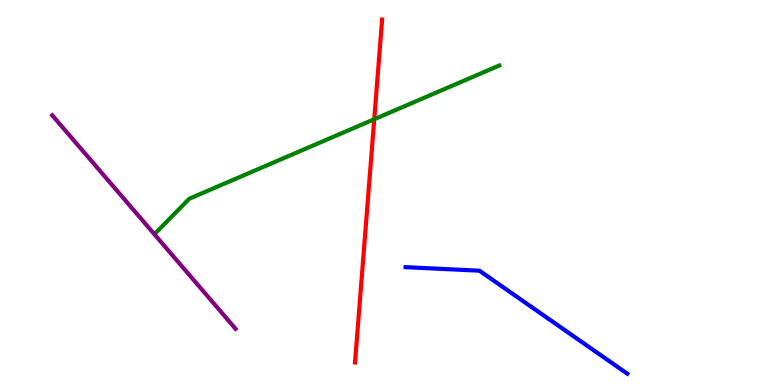[{'lines': ['blue', 'red'], 'intersections': []}, {'lines': ['green', 'red'], 'intersections': [{'x': 4.83, 'y': 6.9}]}, {'lines': ['purple', 'red'], 'intersections': []}, {'lines': ['blue', 'green'], 'intersections': []}, {'lines': ['blue', 'purple'], 'intersections': []}, {'lines': ['green', 'purple'], 'intersections': []}]